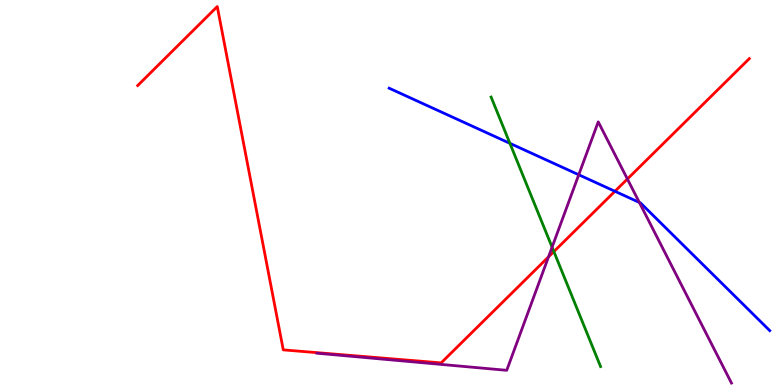[{'lines': ['blue', 'red'], 'intersections': [{'x': 7.93, 'y': 5.03}]}, {'lines': ['green', 'red'], 'intersections': [{'x': 7.15, 'y': 3.47}]}, {'lines': ['purple', 'red'], 'intersections': [{'x': 7.08, 'y': 3.33}, {'x': 8.1, 'y': 5.35}]}, {'lines': ['blue', 'green'], 'intersections': [{'x': 6.58, 'y': 6.28}]}, {'lines': ['blue', 'purple'], 'intersections': [{'x': 7.47, 'y': 5.46}, {'x': 8.25, 'y': 4.74}]}, {'lines': ['green', 'purple'], 'intersections': [{'x': 7.12, 'y': 3.58}]}]